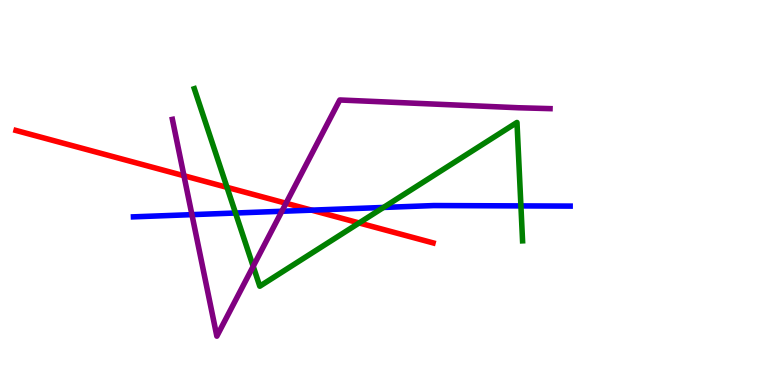[{'lines': ['blue', 'red'], 'intersections': [{'x': 4.02, 'y': 4.54}]}, {'lines': ['green', 'red'], 'intersections': [{'x': 2.93, 'y': 5.13}, {'x': 4.63, 'y': 4.21}]}, {'lines': ['purple', 'red'], 'intersections': [{'x': 2.37, 'y': 5.44}, {'x': 3.69, 'y': 4.72}]}, {'lines': ['blue', 'green'], 'intersections': [{'x': 3.04, 'y': 4.47}, {'x': 4.95, 'y': 4.61}, {'x': 6.72, 'y': 4.65}]}, {'lines': ['blue', 'purple'], 'intersections': [{'x': 2.48, 'y': 4.42}, {'x': 3.64, 'y': 4.51}]}, {'lines': ['green', 'purple'], 'intersections': [{'x': 3.27, 'y': 3.08}]}]